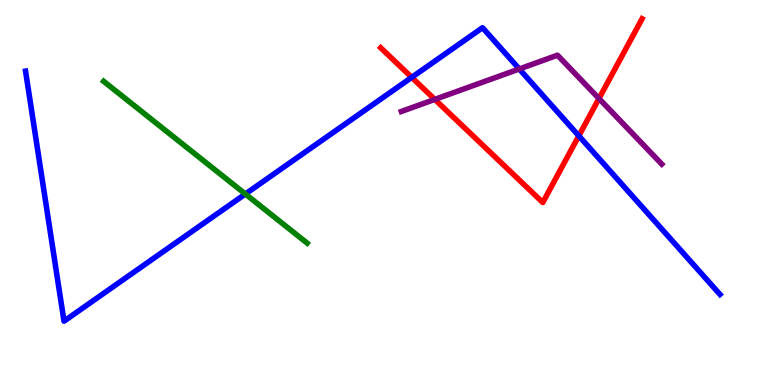[{'lines': ['blue', 'red'], 'intersections': [{'x': 5.31, 'y': 7.99}, {'x': 7.47, 'y': 6.47}]}, {'lines': ['green', 'red'], 'intersections': []}, {'lines': ['purple', 'red'], 'intersections': [{'x': 5.61, 'y': 7.42}, {'x': 7.73, 'y': 7.44}]}, {'lines': ['blue', 'green'], 'intersections': [{'x': 3.17, 'y': 4.96}]}, {'lines': ['blue', 'purple'], 'intersections': [{'x': 6.7, 'y': 8.21}]}, {'lines': ['green', 'purple'], 'intersections': []}]